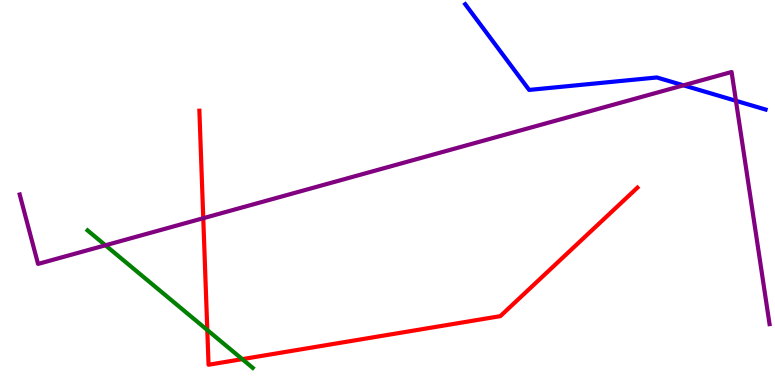[{'lines': ['blue', 'red'], 'intersections': []}, {'lines': ['green', 'red'], 'intersections': [{'x': 2.67, 'y': 1.43}, {'x': 3.13, 'y': 0.672}]}, {'lines': ['purple', 'red'], 'intersections': [{'x': 2.62, 'y': 4.33}]}, {'lines': ['blue', 'green'], 'intersections': []}, {'lines': ['blue', 'purple'], 'intersections': [{'x': 8.82, 'y': 7.78}, {'x': 9.5, 'y': 7.38}]}, {'lines': ['green', 'purple'], 'intersections': [{'x': 1.36, 'y': 3.63}]}]